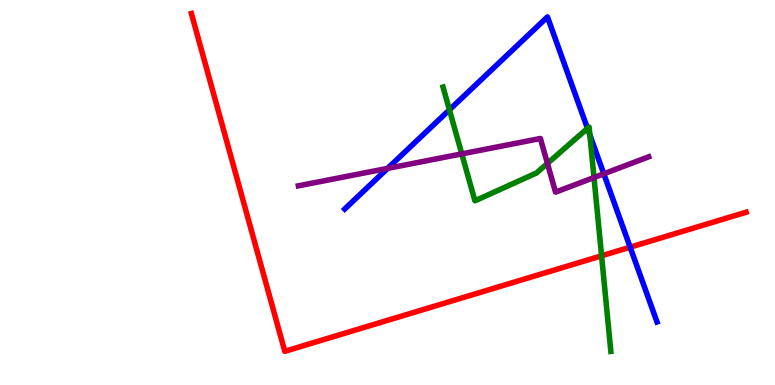[{'lines': ['blue', 'red'], 'intersections': [{'x': 8.13, 'y': 3.58}]}, {'lines': ['green', 'red'], 'intersections': [{'x': 7.76, 'y': 3.36}]}, {'lines': ['purple', 'red'], 'intersections': []}, {'lines': ['blue', 'green'], 'intersections': [{'x': 5.8, 'y': 7.15}, {'x': 7.58, 'y': 6.67}, {'x': 7.61, 'y': 6.49}]}, {'lines': ['blue', 'purple'], 'intersections': [{'x': 5.0, 'y': 5.63}, {'x': 7.79, 'y': 5.49}]}, {'lines': ['green', 'purple'], 'intersections': [{'x': 5.96, 'y': 6.0}, {'x': 7.06, 'y': 5.76}, {'x': 7.66, 'y': 5.39}]}]